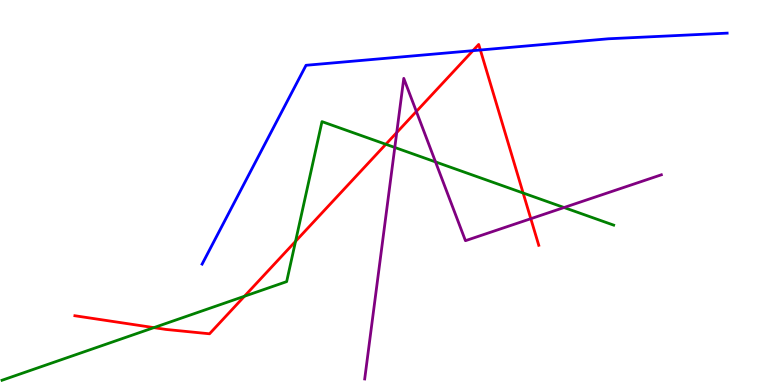[{'lines': ['blue', 'red'], 'intersections': [{'x': 6.1, 'y': 8.68}, {'x': 6.2, 'y': 8.7}]}, {'lines': ['green', 'red'], 'intersections': [{'x': 1.99, 'y': 1.49}, {'x': 3.15, 'y': 2.31}, {'x': 3.81, 'y': 3.73}, {'x': 4.98, 'y': 6.25}, {'x': 6.75, 'y': 4.99}]}, {'lines': ['purple', 'red'], 'intersections': [{'x': 5.12, 'y': 6.56}, {'x': 5.37, 'y': 7.1}, {'x': 6.85, 'y': 4.32}]}, {'lines': ['blue', 'green'], 'intersections': []}, {'lines': ['blue', 'purple'], 'intersections': []}, {'lines': ['green', 'purple'], 'intersections': [{'x': 5.09, 'y': 6.17}, {'x': 5.62, 'y': 5.79}, {'x': 7.28, 'y': 4.61}]}]